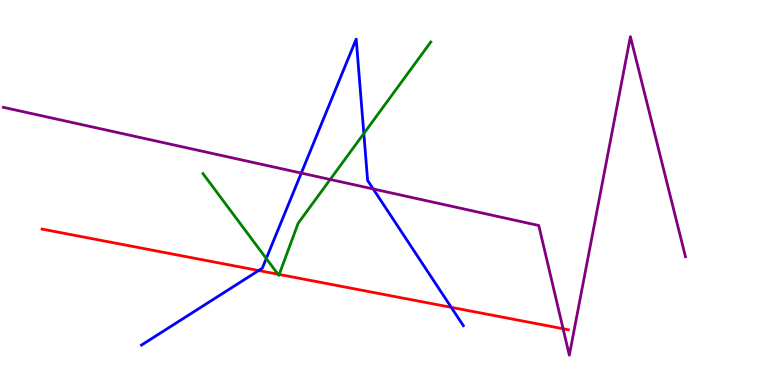[{'lines': ['blue', 'red'], 'intersections': [{'x': 3.34, 'y': 2.97}, {'x': 5.82, 'y': 2.02}]}, {'lines': ['green', 'red'], 'intersections': [{'x': 3.59, 'y': 2.88}, {'x': 3.6, 'y': 2.87}]}, {'lines': ['purple', 'red'], 'intersections': [{'x': 7.27, 'y': 1.46}]}, {'lines': ['blue', 'green'], 'intersections': [{'x': 3.44, 'y': 3.29}, {'x': 4.69, 'y': 6.53}]}, {'lines': ['blue', 'purple'], 'intersections': [{'x': 3.89, 'y': 5.5}, {'x': 4.82, 'y': 5.09}]}, {'lines': ['green', 'purple'], 'intersections': [{'x': 4.26, 'y': 5.34}]}]